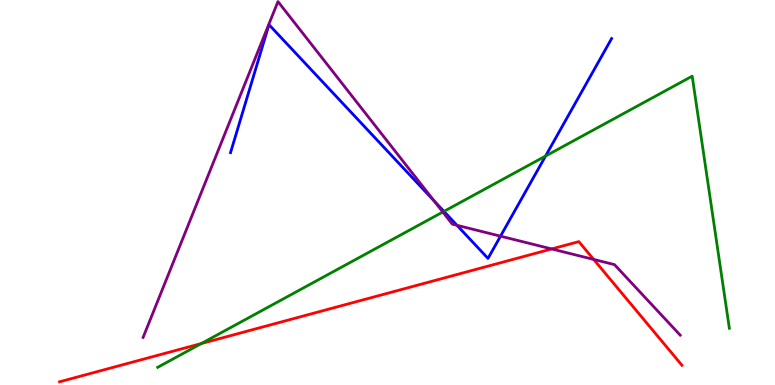[{'lines': ['blue', 'red'], 'intersections': []}, {'lines': ['green', 'red'], 'intersections': [{'x': 2.6, 'y': 1.08}]}, {'lines': ['purple', 'red'], 'intersections': [{'x': 7.12, 'y': 3.53}, {'x': 7.66, 'y': 3.26}]}, {'lines': ['blue', 'green'], 'intersections': [{'x': 5.73, 'y': 4.51}, {'x': 7.04, 'y': 5.95}]}, {'lines': ['blue', 'purple'], 'intersections': [{'x': 5.6, 'y': 4.78}, {'x': 5.9, 'y': 4.15}, {'x': 6.46, 'y': 3.87}]}, {'lines': ['green', 'purple'], 'intersections': [{'x': 5.71, 'y': 4.49}]}]